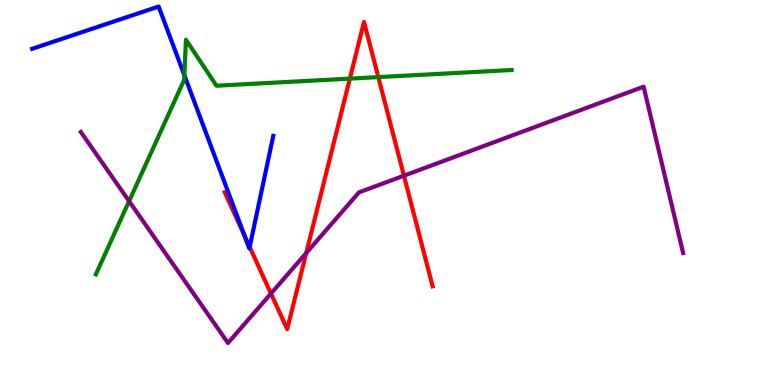[{'lines': ['blue', 'red'], 'intersections': [{'x': 3.15, 'y': 3.88}, {'x': 3.22, 'y': 3.58}]}, {'lines': ['green', 'red'], 'intersections': [{'x': 4.51, 'y': 7.96}, {'x': 4.88, 'y': 8.0}]}, {'lines': ['purple', 'red'], 'intersections': [{'x': 3.5, 'y': 2.37}, {'x': 3.95, 'y': 3.43}, {'x': 5.21, 'y': 5.44}]}, {'lines': ['blue', 'green'], 'intersections': [{'x': 2.38, 'y': 8.05}]}, {'lines': ['blue', 'purple'], 'intersections': []}, {'lines': ['green', 'purple'], 'intersections': [{'x': 1.67, 'y': 4.77}]}]